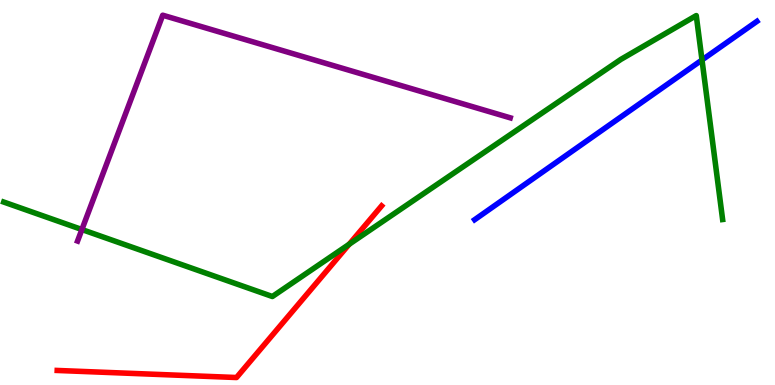[{'lines': ['blue', 'red'], 'intersections': []}, {'lines': ['green', 'red'], 'intersections': [{'x': 4.51, 'y': 3.66}]}, {'lines': ['purple', 'red'], 'intersections': []}, {'lines': ['blue', 'green'], 'intersections': [{'x': 9.06, 'y': 8.44}]}, {'lines': ['blue', 'purple'], 'intersections': []}, {'lines': ['green', 'purple'], 'intersections': [{'x': 1.06, 'y': 4.04}]}]